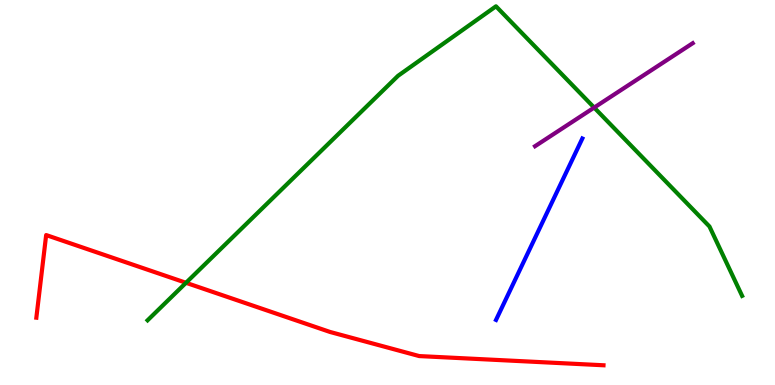[{'lines': ['blue', 'red'], 'intersections': []}, {'lines': ['green', 'red'], 'intersections': [{'x': 2.4, 'y': 2.65}]}, {'lines': ['purple', 'red'], 'intersections': []}, {'lines': ['blue', 'green'], 'intersections': []}, {'lines': ['blue', 'purple'], 'intersections': []}, {'lines': ['green', 'purple'], 'intersections': [{'x': 7.67, 'y': 7.21}]}]